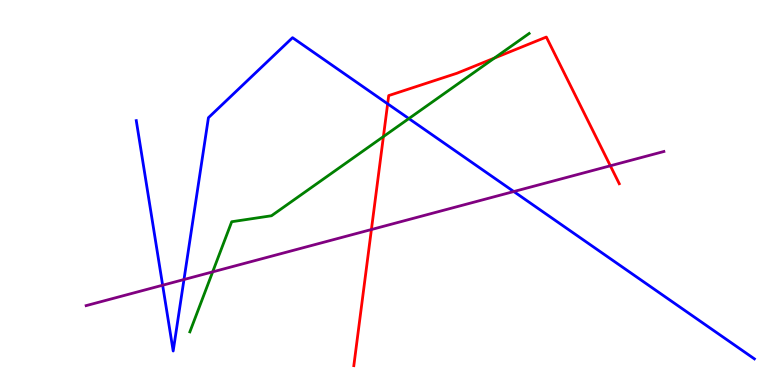[{'lines': ['blue', 'red'], 'intersections': [{'x': 5.0, 'y': 7.3}]}, {'lines': ['green', 'red'], 'intersections': [{'x': 4.95, 'y': 6.45}, {'x': 6.38, 'y': 8.49}]}, {'lines': ['purple', 'red'], 'intersections': [{'x': 4.79, 'y': 4.04}, {'x': 7.88, 'y': 5.69}]}, {'lines': ['blue', 'green'], 'intersections': [{'x': 5.28, 'y': 6.92}]}, {'lines': ['blue', 'purple'], 'intersections': [{'x': 2.1, 'y': 2.59}, {'x': 2.37, 'y': 2.74}, {'x': 6.63, 'y': 5.02}]}, {'lines': ['green', 'purple'], 'intersections': [{'x': 2.74, 'y': 2.94}]}]